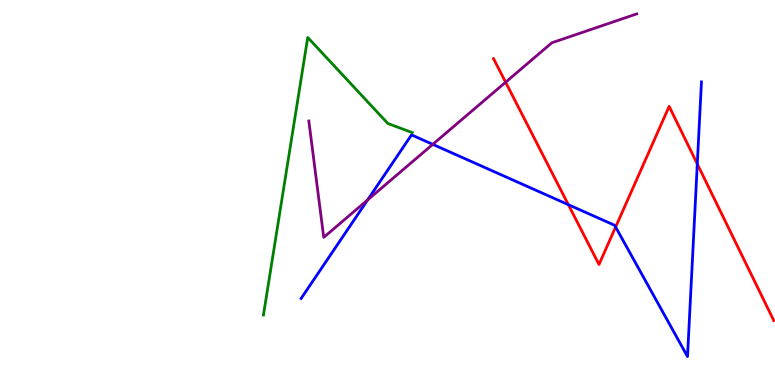[{'lines': ['blue', 'red'], 'intersections': [{'x': 7.33, 'y': 4.68}, {'x': 7.94, 'y': 4.1}, {'x': 9.0, 'y': 5.74}]}, {'lines': ['green', 'red'], 'intersections': []}, {'lines': ['purple', 'red'], 'intersections': [{'x': 6.52, 'y': 7.86}]}, {'lines': ['blue', 'green'], 'intersections': []}, {'lines': ['blue', 'purple'], 'intersections': [{'x': 4.74, 'y': 4.81}, {'x': 5.58, 'y': 6.25}]}, {'lines': ['green', 'purple'], 'intersections': []}]